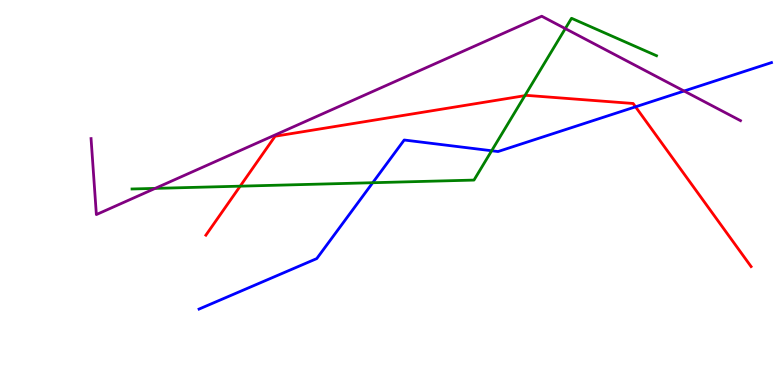[{'lines': ['blue', 'red'], 'intersections': [{'x': 8.2, 'y': 7.23}]}, {'lines': ['green', 'red'], 'intersections': [{'x': 3.1, 'y': 5.16}, {'x': 6.77, 'y': 7.52}]}, {'lines': ['purple', 'red'], 'intersections': []}, {'lines': ['blue', 'green'], 'intersections': [{'x': 4.81, 'y': 5.25}, {'x': 6.34, 'y': 6.08}]}, {'lines': ['blue', 'purple'], 'intersections': [{'x': 8.83, 'y': 7.64}]}, {'lines': ['green', 'purple'], 'intersections': [{'x': 2.0, 'y': 5.11}, {'x': 7.29, 'y': 9.26}]}]